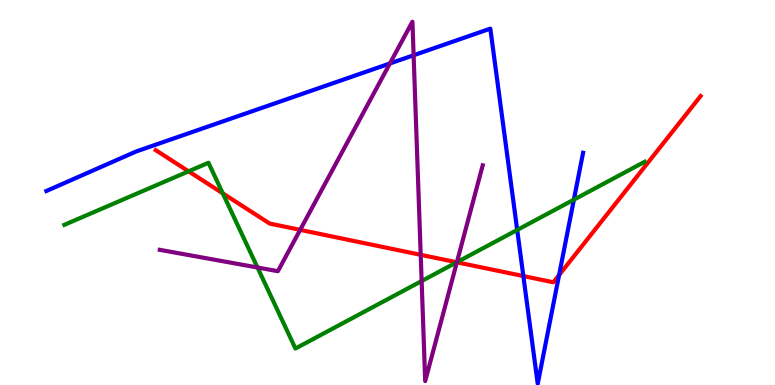[{'lines': ['blue', 'red'], 'intersections': [{'x': 6.75, 'y': 2.83}, {'x': 7.21, 'y': 2.86}]}, {'lines': ['green', 'red'], 'intersections': [{'x': 2.43, 'y': 5.55}, {'x': 2.87, 'y': 4.98}, {'x': 5.89, 'y': 3.19}]}, {'lines': ['purple', 'red'], 'intersections': [{'x': 3.87, 'y': 4.03}, {'x': 5.43, 'y': 3.38}, {'x': 5.89, 'y': 3.19}]}, {'lines': ['blue', 'green'], 'intersections': [{'x': 6.67, 'y': 4.03}, {'x': 7.4, 'y': 4.81}]}, {'lines': ['blue', 'purple'], 'intersections': [{'x': 5.03, 'y': 8.35}, {'x': 5.34, 'y': 8.56}]}, {'lines': ['green', 'purple'], 'intersections': [{'x': 3.32, 'y': 3.05}, {'x': 5.44, 'y': 2.7}, {'x': 5.9, 'y': 3.19}]}]